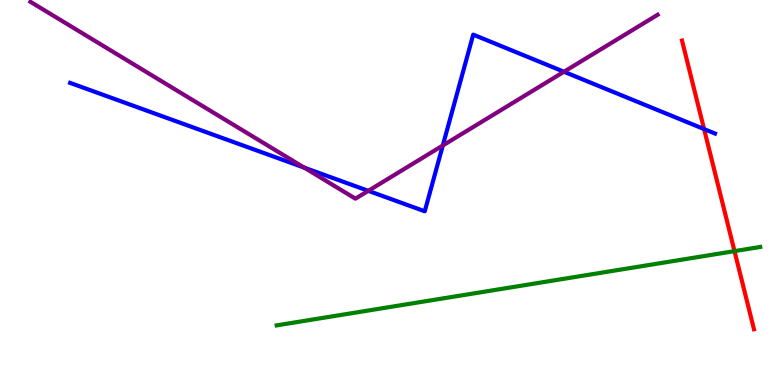[{'lines': ['blue', 'red'], 'intersections': [{'x': 9.08, 'y': 6.65}]}, {'lines': ['green', 'red'], 'intersections': [{'x': 9.48, 'y': 3.48}]}, {'lines': ['purple', 'red'], 'intersections': []}, {'lines': ['blue', 'green'], 'intersections': []}, {'lines': ['blue', 'purple'], 'intersections': [{'x': 3.93, 'y': 5.65}, {'x': 4.75, 'y': 5.04}, {'x': 5.71, 'y': 6.22}, {'x': 7.28, 'y': 8.14}]}, {'lines': ['green', 'purple'], 'intersections': []}]